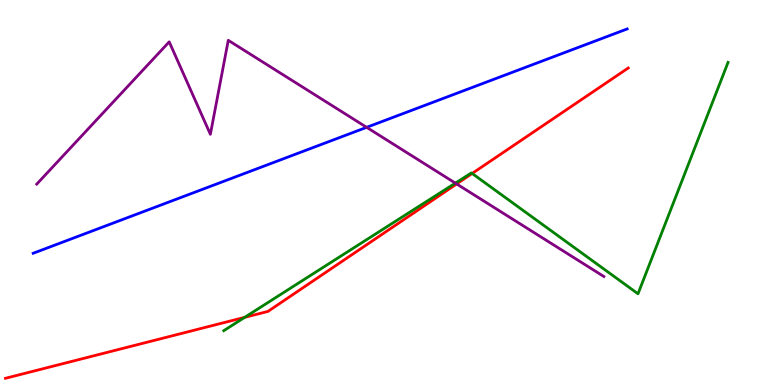[{'lines': ['blue', 'red'], 'intersections': []}, {'lines': ['green', 'red'], 'intersections': [{'x': 3.16, 'y': 1.76}, {'x': 6.09, 'y': 5.49}]}, {'lines': ['purple', 'red'], 'intersections': [{'x': 5.89, 'y': 5.22}]}, {'lines': ['blue', 'green'], 'intersections': []}, {'lines': ['blue', 'purple'], 'intersections': [{'x': 4.73, 'y': 6.69}]}, {'lines': ['green', 'purple'], 'intersections': [{'x': 5.88, 'y': 5.24}]}]